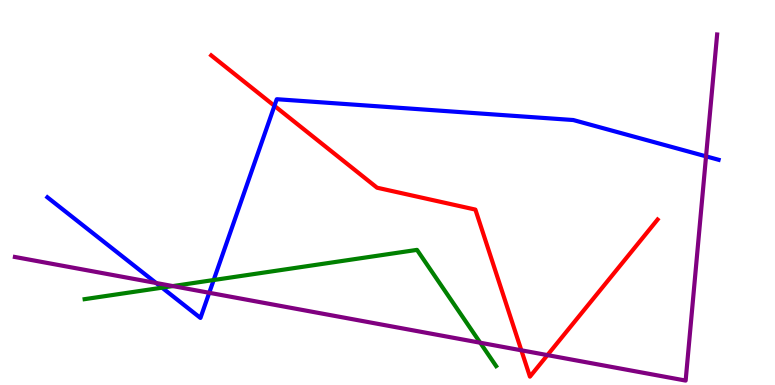[{'lines': ['blue', 'red'], 'intersections': [{'x': 3.54, 'y': 7.25}]}, {'lines': ['green', 'red'], 'intersections': []}, {'lines': ['purple', 'red'], 'intersections': [{'x': 6.73, 'y': 0.901}, {'x': 7.06, 'y': 0.776}]}, {'lines': ['blue', 'green'], 'intersections': [{'x': 2.09, 'y': 2.53}, {'x': 2.76, 'y': 2.73}]}, {'lines': ['blue', 'purple'], 'intersections': [{'x': 2.01, 'y': 2.65}, {'x': 2.7, 'y': 2.4}, {'x': 9.11, 'y': 5.94}]}, {'lines': ['green', 'purple'], 'intersections': [{'x': 2.23, 'y': 2.57}, {'x': 6.2, 'y': 1.1}]}]